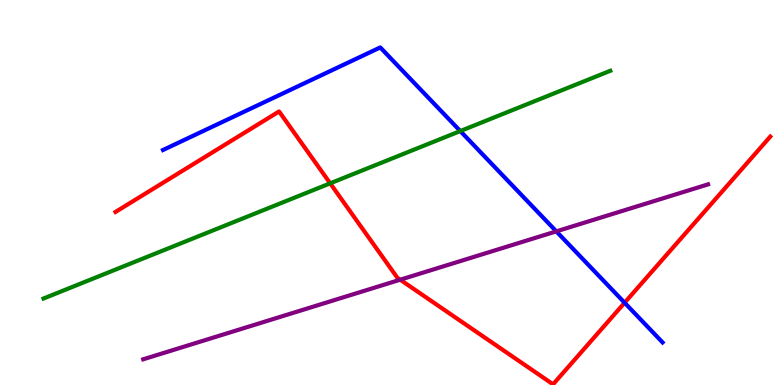[{'lines': ['blue', 'red'], 'intersections': [{'x': 8.06, 'y': 2.14}]}, {'lines': ['green', 'red'], 'intersections': [{'x': 4.26, 'y': 5.24}]}, {'lines': ['purple', 'red'], 'intersections': [{'x': 5.16, 'y': 2.73}]}, {'lines': ['blue', 'green'], 'intersections': [{'x': 5.94, 'y': 6.6}]}, {'lines': ['blue', 'purple'], 'intersections': [{'x': 7.18, 'y': 3.99}]}, {'lines': ['green', 'purple'], 'intersections': []}]